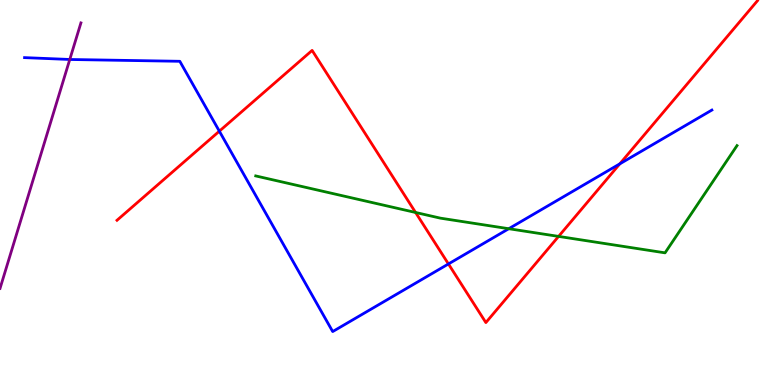[{'lines': ['blue', 'red'], 'intersections': [{'x': 2.83, 'y': 6.59}, {'x': 5.79, 'y': 3.14}, {'x': 8.0, 'y': 5.74}]}, {'lines': ['green', 'red'], 'intersections': [{'x': 5.36, 'y': 4.48}, {'x': 7.21, 'y': 3.86}]}, {'lines': ['purple', 'red'], 'intersections': []}, {'lines': ['blue', 'green'], 'intersections': [{'x': 6.56, 'y': 4.06}]}, {'lines': ['blue', 'purple'], 'intersections': [{'x': 0.9, 'y': 8.46}]}, {'lines': ['green', 'purple'], 'intersections': []}]